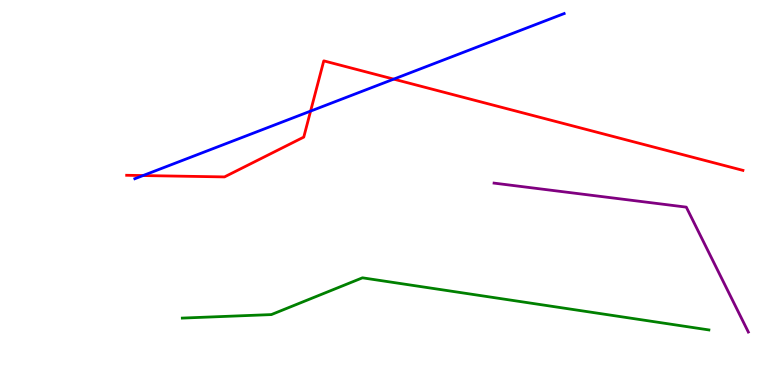[{'lines': ['blue', 'red'], 'intersections': [{'x': 1.85, 'y': 5.44}, {'x': 4.01, 'y': 7.11}, {'x': 5.08, 'y': 7.94}]}, {'lines': ['green', 'red'], 'intersections': []}, {'lines': ['purple', 'red'], 'intersections': []}, {'lines': ['blue', 'green'], 'intersections': []}, {'lines': ['blue', 'purple'], 'intersections': []}, {'lines': ['green', 'purple'], 'intersections': []}]